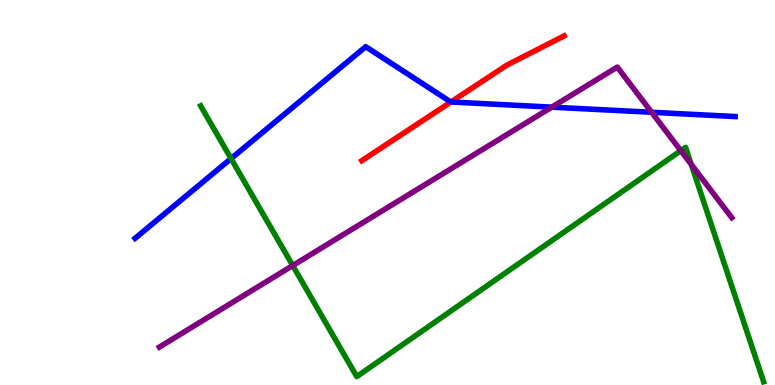[{'lines': ['blue', 'red'], 'intersections': [{'x': 5.82, 'y': 7.35}]}, {'lines': ['green', 'red'], 'intersections': []}, {'lines': ['purple', 'red'], 'intersections': []}, {'lines': ['blue', 'green'], 'intersections': [{'x': 2.98, 'y': 5.88}]}, {'lines': ['blue', 'purple'], 'intersections': [{'x': 7.12, 'y': 7.22}, {'x': 8.41, 'y': 7.08}]}, {'lines': ['green', 'purple'], 'intersections': [{'x': 3.78, 'y': 3.1}, {'x': 8.78, 'y': 6.09}, {'x': 8.92, 'y': 5.73}]}]